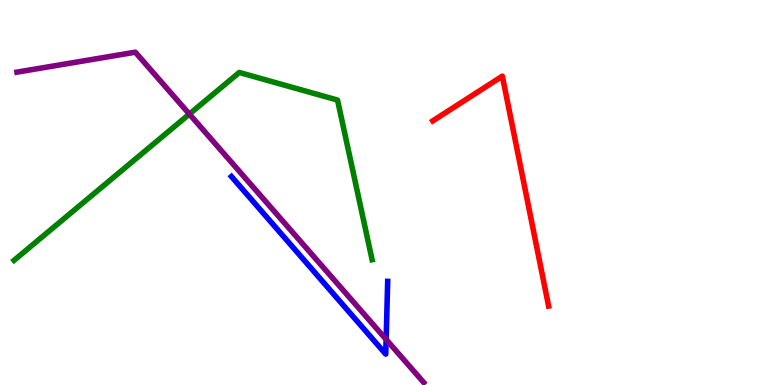[{'lines': ['blue', 'red'], 'intersections': []}, {'lines': ['green', 'red'], 'intersections': []}, {'lines': ['purple', 'red'], 'intersections': []}, {'lines': ['blue', 'green'], 'intersections': []}, {'lines': ['blue', 'purple'], 'intersections': [{'x': 4.98, 'y': 1.18}]}, {'lines': ['green', 'purple'], 'intersections': [{'x': 2.44, 'y': 7.04}]}]